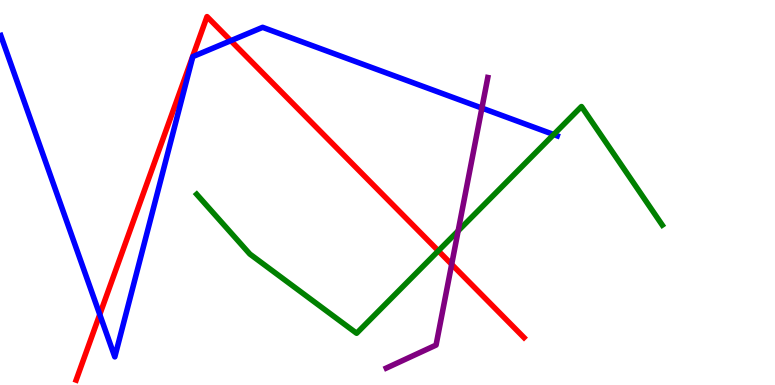[{'lines': ['blue', 'red'], 'intersections': [{'x': 1.29, 'y': 1.83}, {'x': 2.98, 'y': 8.94}]}, {'lines': ['green', 'red'], 'intersections': [{'x': 5.66, 'y': 3.48}]}, {'lines': ['purple', 'red'], 'intersections': [{'x': 5.83, 'y': 3.13}]}, {'lines': ['blue', 'green'], 'intersections': [{'x': 7.14, 'y': 6.51}]}, {'lines': ['blue', 'purple'], 'intersections': [{'x': 6.22, 'y': 7.19}]}, {'lines': ['green', 'purple'], 'intersections': [{'x': 5.91, 'y': 4.0}]}]